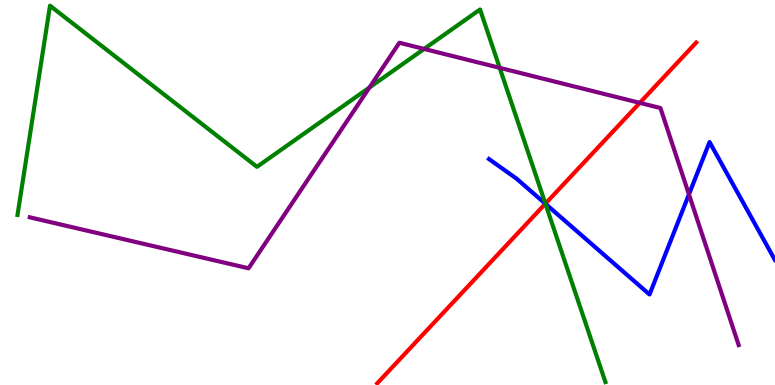[{'lines': ['blue', 'red'], 'intersections': [{'x': 7.04, 'y': 4.71}]}, {'lines': ['green', 'red'], 'intersections': [{'x': 7.04, 'y': 4.71}]}, {'lines': ['purple', 'red'], 'intersections': [{'x': 8.26, 'y': 7.33}]}, {'lines': ['blue', 'green'], 'intersections': [{'x': 7.04, 'y': 4.71}]}, {'lines': ['blue', 'purple'], 'intersections': [{'x': 8.89, 'y': 4.95}]}, {'lines': ['green', 'purple'], 'intersections': [{'x': 4.77, 'y': 7.73}, {'x': 5.47, 'y': 8.73}, {'x': 6.45, 'y': 8.24}]}]